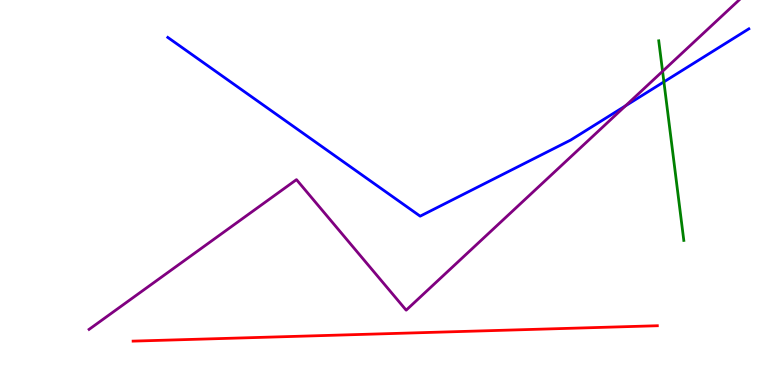[{'lines': ['blue', 'red'], 'intersections': []}, {'lines': ['green', 'red'], 'intersections': []}, {'lines': ['purple', 'red'], 'intersections': []}, {'lines': ['blue', 'green'], 'intersections': [{'x': 8.57, 'y': 7.87}]}, {'lines': ['blue', 'purple'], 'intersections': [{'x': 8.07, 'y': 7.25}]}, {'lines': ['green', 'purple'], 'intersections': [{'x': 8.55, 'y': 8.15}]}]